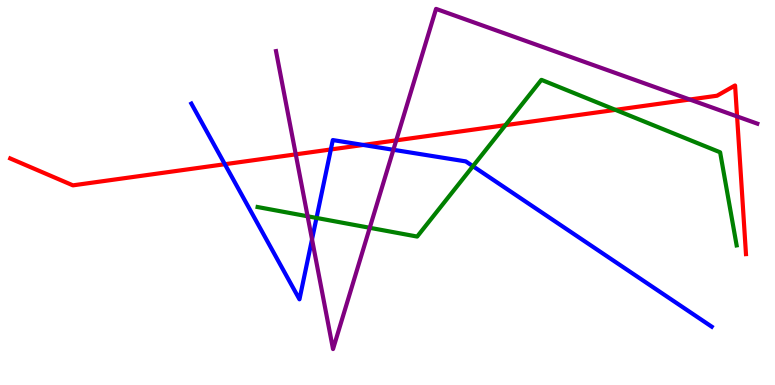[{'lines': ['blue', 'red'], 'intersections': [{'x': 2.9, 'y': 5.73}, {'x': 4.27, 'y': 6.12}, {'x': 4.69, 'y': 6.23}]}, {'lines': ['green', 'red'], 'intersections': [{'x': 6.52, 'y': 6.75}, {'x': 7.94, 'y': 7.15}]}, {'lines': ['purple', 'red'], 'intersections': [{'x': 3.82, 'y': 5.99}, {'x': 5.11, 'y': 6.35}, {'x': 8.9, 'y': 7.42}, {'x': 9.51, 'y': 6.98}]}, {'lines': ['blue', 'green'], 'intersections': [{'x': 4.08, 'y': 4.34}, {'x': 6.1, 'y': 5.68}]}, {'lines': ['blue', 'purple'], 'intersections': [{'x': 4.03, 'y': 3.78}, {'x': 5.08, 'y': 6.11}]}, {'lines': ['green', 'purple'], 'intersections': [{'x': 3.97, 'y': 4.38}, {'x': 4.77, 'y': 4.08}]}]